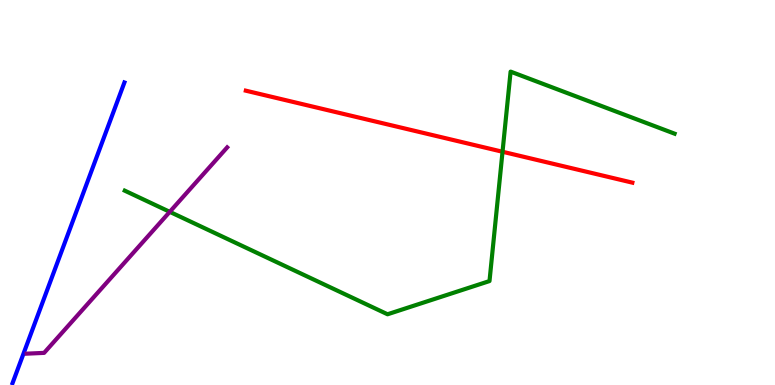[{'lines': ['blue', 'red'], 'intersections': []}, {'lines': ['green', 'red'], 'intersections': [{'x': 6.48, 'y': 6.06}]}, {'lines': ['purple', 'red'], 'intersections': []}, {'lines': ['blue', 'green'], 'intersections': []}, {'lines': ['blue', 'purple'], 'intersections': []}, {'lines': ['green', 'purple'], 'intersections': [{'x': 2.19, 'y': 4.5}]}]